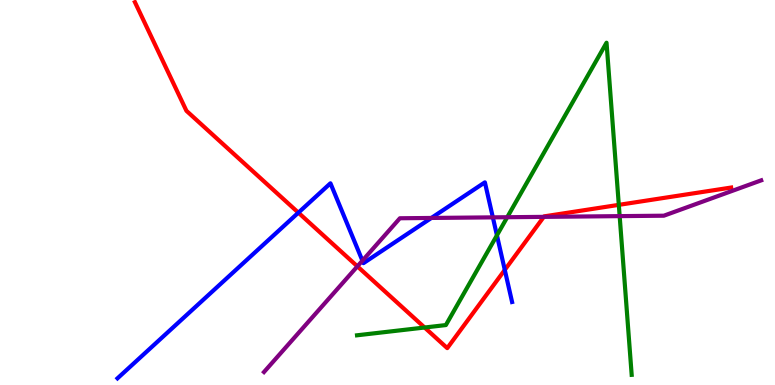[{'lines': ['blue', 'red'], 'intersections': [{'x': 3.85, 'y': 4.48}, {'x': 6.51, 'y': 2.99}]}, {'lines': ['green', 'red'], 'intersections': [{'x': 5.48, 'y': 1.49}, {'x': 7.98, 'y': 4.68}]}, {'lines': ['purple', 'red'], 'intersections': [{'x': 4.61, 'y': 3.08}, {'x': 7.02, 'y': 4.37}]}, {'lines': ['blue', 'green'], 'intersections': [{'x': 6.41, 'y': 3.89}]}, {'lines': ['blue', 'purple'], 'intersections': [{'x': 4.68, 'y': 3.23}, {'x': 5.57, 'y': 4.34}, {'x': 6.36, 'y': 4.35}]}, {'lines': ['green', 'purple'], 'intersections': [{'x': 6.54, 'y': 4.36}, {'x': 8.0, 'y': 4.39}]}]